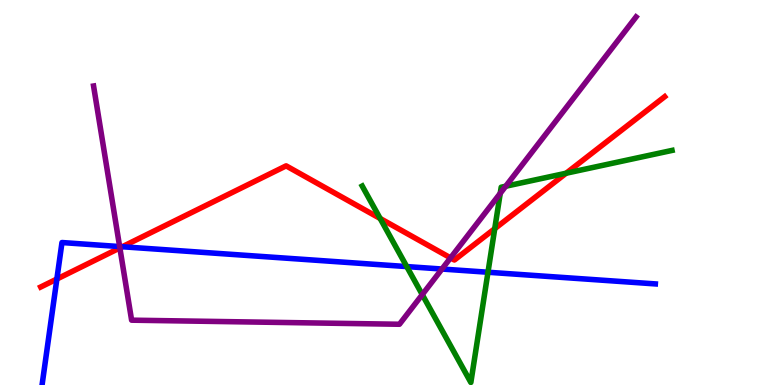[{'lines': ['blue', 'red'], 'intersections': [{'x': 0.734, 'y': 2.75}, {'x': 1.58, 'y': 3.59}]}, {'lines': ['green', 'red'], 'intersections': [{'x': 4.91, 'y': 4.33}, {'x': 6.38, 'y': 4.06}, {'x': 7.31, 'y': 5.5}]}, {'lines': ['purple', 'red'], 'intersections': [{'x': 1.55, 'y': 3.56}, {'x': 5.81, 'y': 3.3}]}, {'lines': ['blue', 'green'], 'intersections': [{'x': 5.25, 'y': 3.08}, {'x': 6.3, 'y': 2.93}]}, {'lines': ['blue', 'purple'], 'intersections': [{'x': 1.54, 'y': 3.6}, {'x': 5.7, 'y': 3.01}]}, {'lines': ['green', 'purple'], 'intersections': [{'x': 5.45, 'y': 2.35}, {'x': 6.45, 'y': 4.98}, {'x': 6.53, 'y': 5.16}]}]